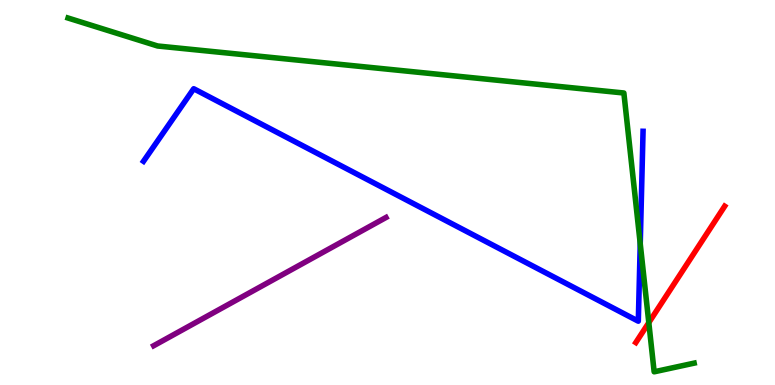[{'lines': ['blue', 'red'], 'intersections': []}, {'lines': ['green', 'red'], 'intersections': [{'x': 8.37, 'y': 1.62}]}, {'lines': ['purple', 'red'], 'intersections': []}, {'lines': ['blue', 'green'], 'intersections': [{'x': 8.26, 'y': 3.67}]}, {'lines': ['blue', 'purple'], 'intersections': []}, {'lines': ['green', 'purple'], 'intersections': []}]